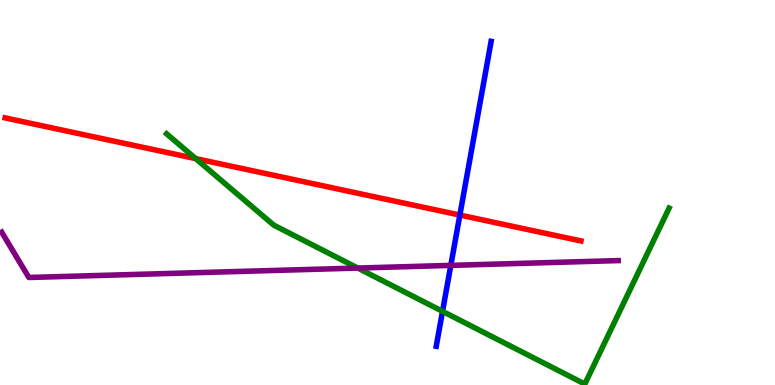[{'lines': ['blue', 'red'], 'intersections': [{'x': 5.93, 'y': 4.41}]}, {'lines': ['green', 'red'], 'intersections': [{'x': 2.53, 'y': 5.88}]}, {'lines': ['purple', 'red'], 'intersections': []}, {'lines': ['blue', 'green'], 'intersections': [{'x': 5.71, 'y': 1.91}]}, {'lines': ['blue', 'purple'], 'intersections': [{'x': 5.82, 'y': 3.11}]}, {'lines': ['green', 'purple'], 'intersections': [{'x': 4.62, 'y': 3.04}]}]